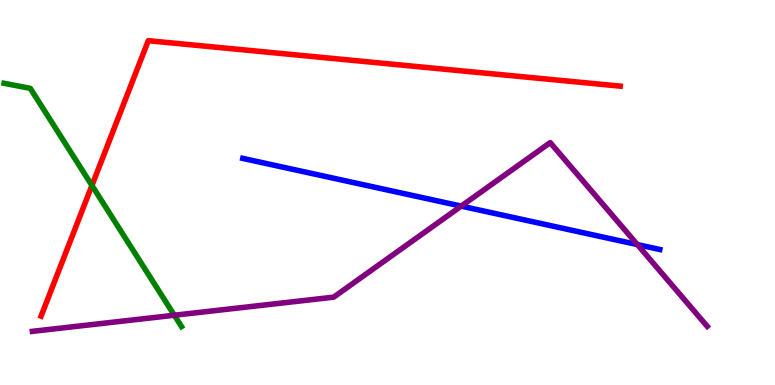[{'lines': ['blue', 'red'], 'intersections': []}, {'lines': ['green', 'red'], 'intersections': [{'x': 1.19, 'y': 5.18}]}, {'lines': ['purple', 'red'], 'intersections': []}, {'lines': ['blue', 'green'], 'intersections': []}, {'lines': ['blue', 'purple'], 'intersections': [{'x': 5.95, 'y': 4.65}, {'x': 8.22, 'y': 3.65}]}, {'lines': ['green', 'purple'], 'intersections': [{'x': 2.25, 'y': 1.81}]}]